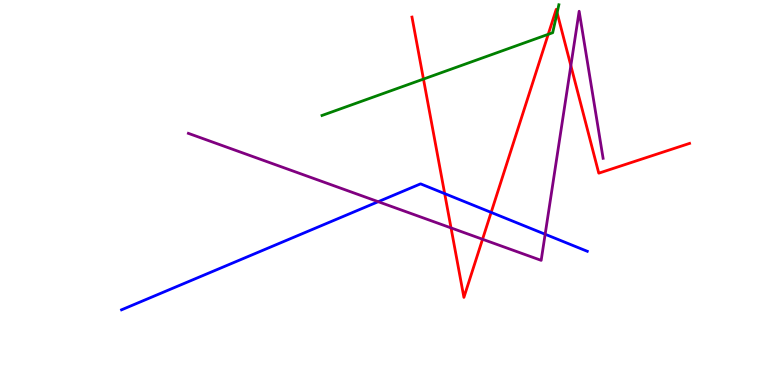[{'lines': ['blue', 'red'], 'intersections': [{'x': 5.74, 'y': 4.97}, {'x': 6.34, 'y': 4.48}]}, {'lines': ['green', 'red'], 'intersections': [{'x': 5.46, 'y': 7.95}, {'x': 7.07, 'y': 9.11}, {'x': 7.19, 'y': 9.67}]}, {'lines': ['purple', 'red'], 'intersections': [{'x': 5.82, 'y': 4.08}, {'x': 6.23, 'y': 3.79}, {'x': 7.37, 'y': 8.29}]}, {'lines': ['blue', 'green'], 'intersections': []}, {'lines': ['blue', 'purple'], 'intersections': [{'x': 4.88, 'y': 4.76}, {'x': 7.03, 'y': 3.92}]}, {'lines': ['green', 'purple'], 'intersections': []}]